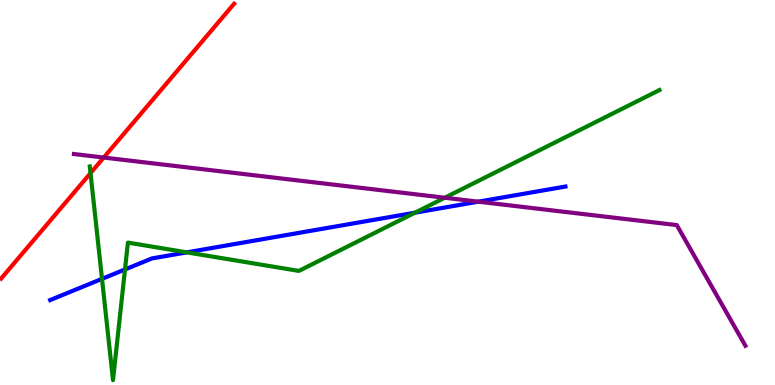[{'lines': ['blue', 'red'], 'intersections': []}, {'lines': ['green', 'red'], 'intersections': [{'x': 1.17, 'y': 5.5}]}, {'lines': ['purple', 'red'], 'intersections': [{'x': 1.34, 'y': 5.91}]}, {'lines': ['blue', 'green'], 'intersections': [{'x': 1.32, 'y': 2.76}, {'x': 1.61, 'y': 3.0}, {'x': 2.41, 'y': 3.45}, {'x': 5.35, 'y': 4.48}]}, {'lines': ['blue', 'purple'], 'intersections': [{'x': 6.17, 'y': 4.76}]}, {'lines': ['green', 'purple'], 'intersections': [{'x': 5.74, 'y': 4.86}]}]